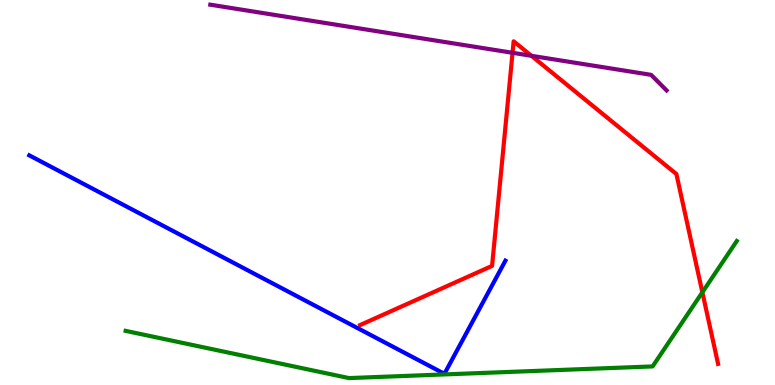[{'lines': ['blue', 'red'], 'intersections': []}, {'lines': ['green', 'red'], 'intersections': [{'x': 9.06, 'y': 2.41}]}, {'lines': ['purple', 'red'], 'intersections': [{'x': 6.61, 'y': 8.63}, {'x': 6.86, 'y': 8.55}]}, {'lines': ['blue', 'green'], 'intersections': []}, {'lines': ['blue', 'purple'], 'intersections': []}, {'lines': ['green', 'purple'], 'intersections': []}]